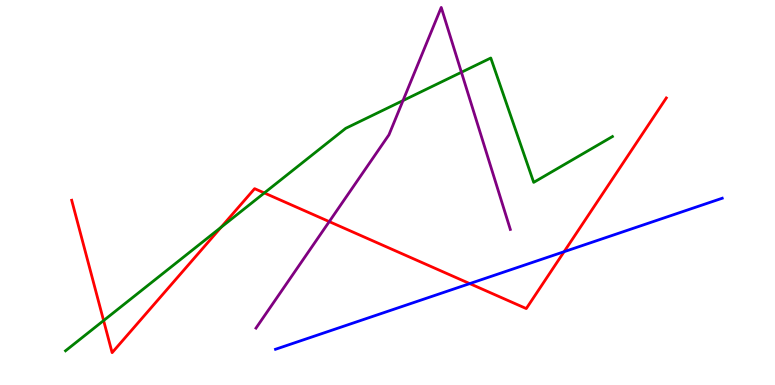[{'lines': ['blue', 'red'], 'intersections': [{'x': 6.06, 'y': 2.63}, {'x': 7.28, 'y': 3.46}]}, {'lines': ['green', 'red'], 'intersections': [{'x': 1.34, 'y': 1.67}, {'x': 2.85, 'y': 4.1}, {'x': 3.41, 'y': 4.99}]}, {'lines': ['purple', 'red'], 'intersections': [{'x': 4.25, 'y': 4.24}]}, {'lines': ['blue', 'green'], 'intersections': []}, {'lines': ['blue', 'purple'], 'intersections': []}, {'lines': ['green', 'purple'], 'intersections': [{'x': 5.2, 'y': 7.39}, {'x': 5.95, 'y': 8.12}]}]